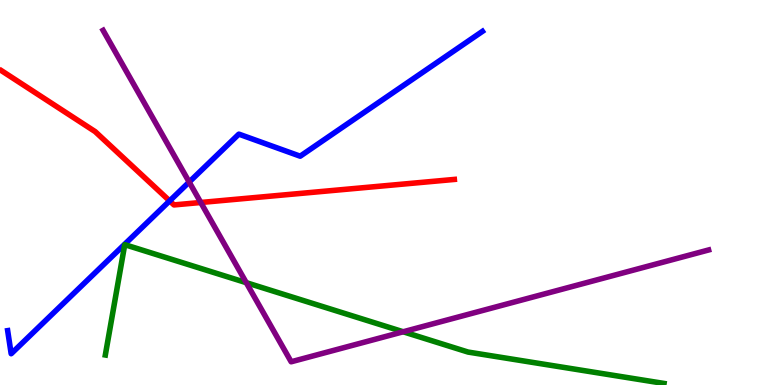[{'lines': ['blue', 'red'], 'intersections': [{'x': 2.19, 'y': 4.78}]}, {'lines': ['green', 'red'], 'intersections': []}, {'lines': ['purple', 'red'], 'intersections': [{'x': 2.59, 'y': 4.74}]}, {'lines': ['blue', 'green'], 'intersections': []}, {'lines': ['blue', 'purple'], 'intersections': [{'x': 2.44, 'y': 5.27}]}, {'lines': ['green', 'purple'], 'intersections': [{'x': 3.18, 'y': 2.66}, {'x': 5.2, 'y': 1.38}]}]